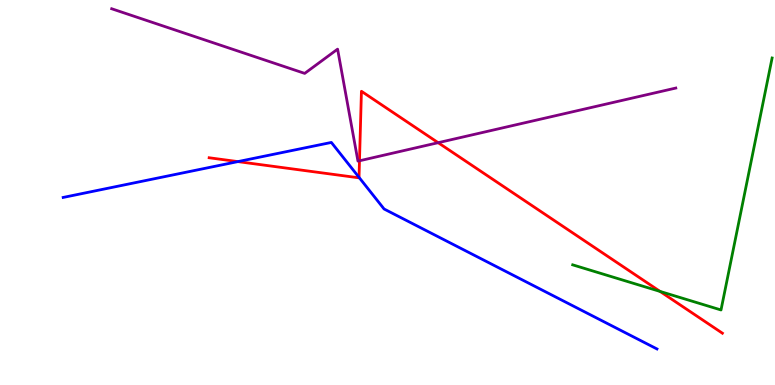[{'lines': ['blue', 'red'], 'intersections': [{'x': 3.07, 'y': 5.8}, {'x': 4.63, 'y': 5.39}]}, {'lines': ['green', 'red'], 'intersections': [{'x': 8.52, 'y': 2.43}]}, {'lines': ['purple', 'red'], 'intersections': [{'x': 4.64, 'y': 5.82}, {'x': 5.65, 'y': 6.29}]}, {'lines': ['blue', 'green'], 'intersections': []}, {'lines': ['blue', 'purple'], 'intersections': []}, {'lines': ['green', 'purple'], 'intersections': []}]